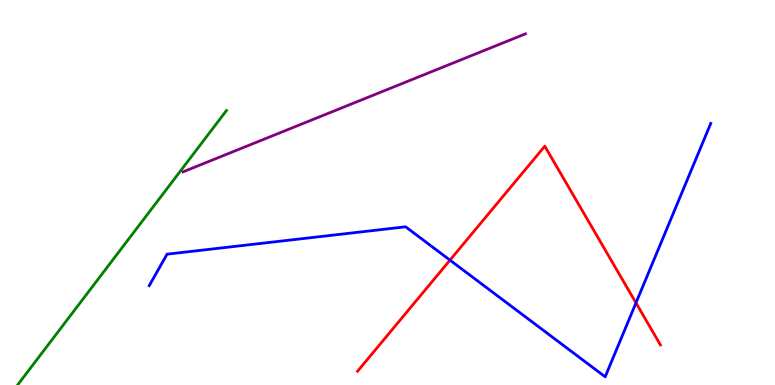[{'lines': ['blue', 'red'], 'intersections': [{'x': 5.81, 'y': 3.24}, {'x': 8.21, 'y': 2.13}]}, {'lines': ['green', 'red'], 'intersections': []}, {'lines': ['purple', 'red'], 'intersections': []}, {'lines': ['blue', 'green'], 'intersections': []}, {'lines': ['blue', 'purple'], 'intersections': []}, {'lines': ['green', 'purple'], 'intersections': []}]